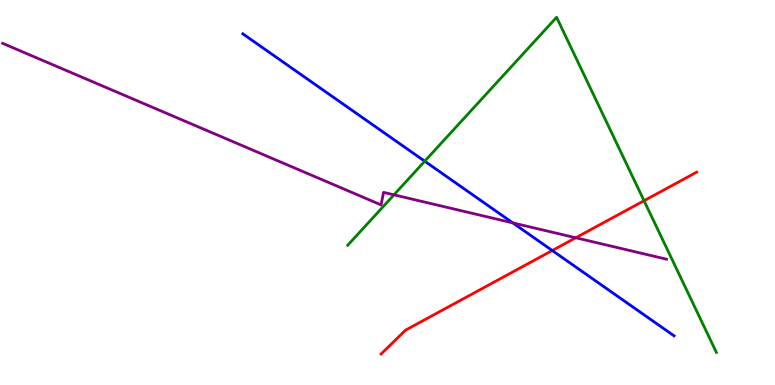[{'lines': ['blue', 'red'], 'intersections': [{'x': 7.13, 'y': 3.49}]}, {'lines': ['green', 'red'], 'intersections': [{'x': 8.31, 'y': 4.79}]}, {'lines': ['purple', 'red'], 'intersections': [{'x': 7.43, 'y': 3.82}]}, {'lines': ['blue', 'green'], 'intersections': [{'x': 5.48, 'y': 5.81}]}, {'lines': ['blue', 'purple'], 'intersections': [{'x': 6.62, 'y': 4.21}]}, {'lines': ['green', 'purple'], 'intersections': [{'x': 5.08, 'y': 4.94}]}]